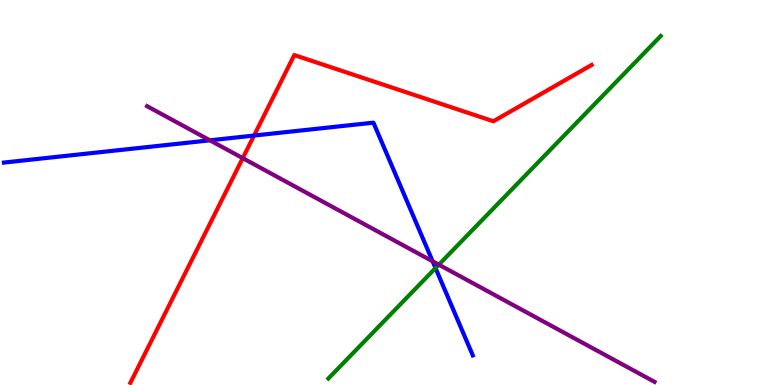[{'lines': ['blue', 'red'], 'intersections': [{'x': 3.28, 'y': 6.48}]}, {'lines': ['green', 'red'], 'intersections': []}, {'lines': ['purple', 'red'], 'intersections': [{'x': 3.13, 'y': 5.89}]}, {'lines': ['blue', 'green'], 'intersections': [{'x': 5.62, 'y': 3.04}]}, {'lines': ['blue', 'purple'], 'intersections': [{'x': 2.71, 'y': 6.36}, {'x': 5.58, 'y': 3.21}]}, {'lines': ['green', 'purple'], 'intersections': [{'x': 5.66, 'y': 3.13}]}]